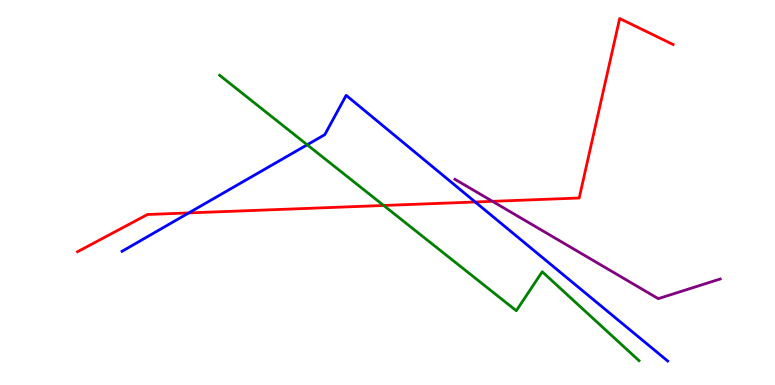[{'lines': ['blue', 'red'], 'intersections': [{'x': 2.44, 'y': 4.47}, {'x': 6.13, 'y': 4.75}]}, {'lines': ['green', 'red'], 'intersections': [{'x': 4.95, 'y': 4.66}]}, {'lines': ['purple', 'red'], 'intersections': [{'x': 6.35, 'y': 4.77}]}, {'lines': ['blue', 'green'], 'intersections': [{'x': 3.96, 'y': 6.24}]}, {'lines': ['blue', 'purple'], 'intersections': []}, {'lines': ['green', 'purple'], 'intersections': []}]